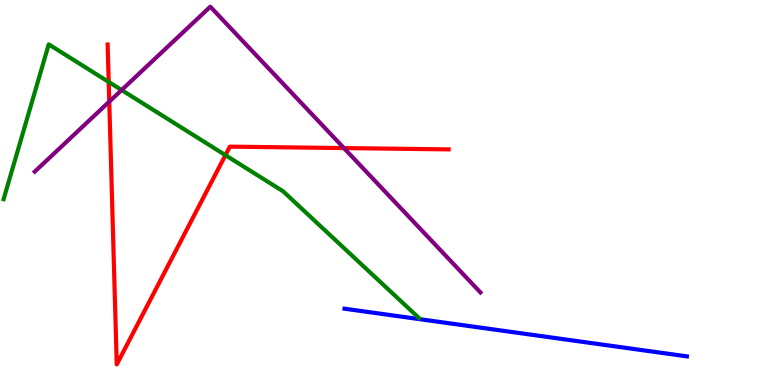[{'lines': ['blue', 'red'], 'intersections': []}, {'lines': ['green', 'red'], 'intersections': [{'x': 1.4, 'y': 7.87}, {'x': 2.91, 'y': 5.97}]}, {'lines': ['purple', 'red'], 'intersections': [{'x': 1.41, 'y': 7.36}, {'x': 4.44, 'y': 6.15}]}, {'lines': ['blue', 'green'], 'intersections': []}, {'lines': ['blue', 'purple'], 'intersections': []}, {'lines': ['green', 'purple'], 'intersections': [{'x': 1.57, 'y': 7.66}]}]